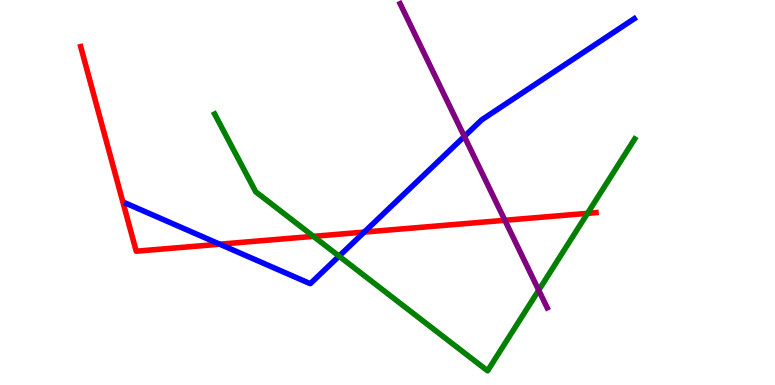[{'lines': ['blue', 'red'], 'intersections': [{'x': 2.84, 'y': 3.66}, {'x': 4.7, 'y': 3.97}]}, {'lines': ['green', 'red'], 'intersections': [{'x': 4.04, 'y': 3.86}, {'x': 7.58, 'y': 4.46}]}, {'lines': ['purple', 'red'], 'intersections': [{'x': 6.51, 'y': 4.28}]}, {'lines': ['blue', 'green'], 'intersections': [{'x': 4.38, 'y': 3.35}]}, {'lines': ['blue', 'purple'], 'intersections': [{'x': 5.99, 'y': 6.46}]}, {'lines': ['green', 'purple'], 'intersections': [{'x': 6.95, 'y': 2.46}]}]